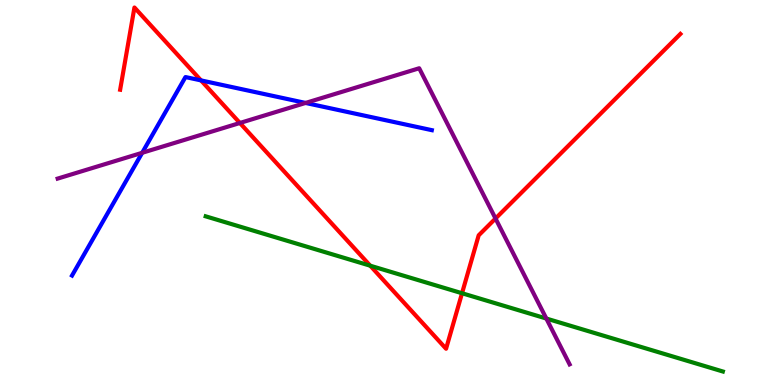[{'lines': ['blue', 'red'], 'intersections': [{'x': 2.59, 'y': 7.91}]}, {'lines': ['green', 'red'], 'intersections': [{'x': 4.78, 'y': 3.1}, {'x': 5.96, 'y': 2.38}]}, {'lines': ['purple', 'red'], 'intersections': [{'x': 3.1, 'y': 6.81}, {'x': 6.39, 'y': 4.32}]}, {'lines': ['blue', 'green'], 'intersections': []}, {'lines': ['blue', 'purple'], 'intersections': [{'x': 1.83, 'y': 6.03}, {'x': 3.94, 'y': 7.33}]}, {'lines': ['green', 'purple'], 'intersections': [{'x': 7.05, 'y': 1.73}]}]